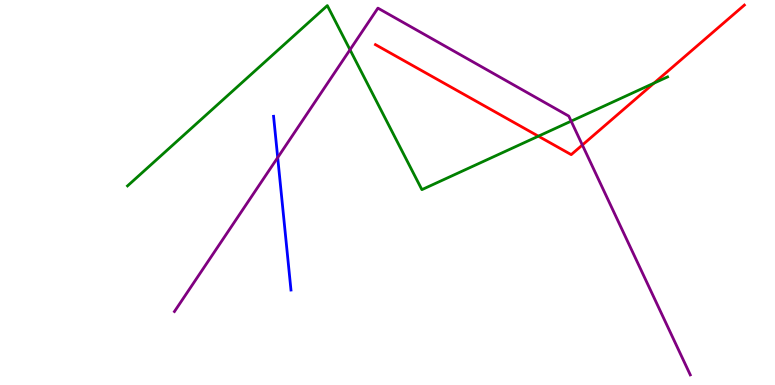[{'lines': ['blue', 'red'], 'intersections': []}, {'lines': ['green', 'red'], 'intersections': [{'x': 6.95, 'y': 6.46}, {'x': 8.44, 'y': 7.84}]}, {'lines': ['purple', 'red'], 'intersections': [{'x': 7.51, 'y': 6.23}]}, {'lines': ['blue', 'green'], 'intersections': []}, {'lines': ['blue', 'purple'], 'intersections': [{'x': 3.58, 'y': 5.91}]}, {'lines': ['green', 'purple'], 'intersections': [{'x': 4.52, 'y': 8.71}, {'x': 7.37, 'y': 6.85}]}]